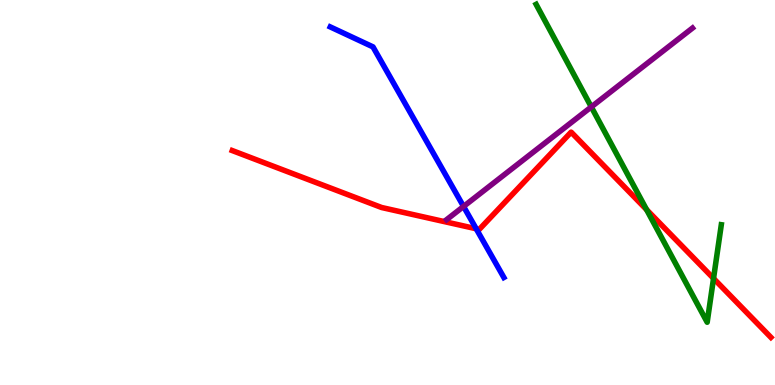[{'lines': ['blue', 'red'], 'intersections': [{'x': 6.14, 'y': 4.06}]}, {'lines': ['green', 'red'], 'intersections': [{'x': 8.34, 'y': 4.55}, {'x': 9.21, 'y': 2.77}]}, {'lines': ['purple', 'red'], 'intersections': []}, {'lines': ['blue', 'green'], 'intersections': []}, {'lines': ['blue', 'purple'], 'intersections': [{'x': 5.98, 'y': 4.64}]}, {'lines': ['green', 'purple'], 'intersections': [{'x': 7.63, 'y': 7.22}]}]